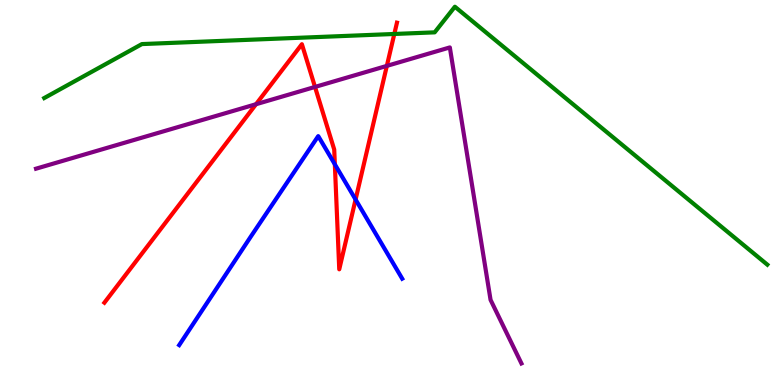[{'lines': ['blue', 'red'], 'intersections': [{'x': 4.32, 'y': 5.73}, {'x': 4.59, 'y': 4.82}]}, {'lines': ['green', 'red'], 'intersections': [{'x': 5.09, 'y': 9.12}]}, {'lines': ['purple', 'red'], 'intersections': [{'x': 3.3, 'y': 7.29}, {'x': 4.06, 'y': 7.74}, {'x': 4.99, 'y': 8.29}]}, {'lines': ['blue', 'green'], 'intersections': []}, {'lines': ['blue', 'purple'], 'intersections': []}, {'lines': ['green', 'purple'], 'intersections': []}]